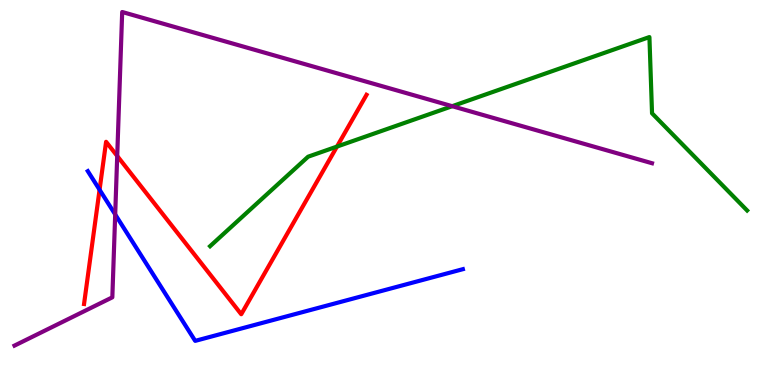[{'lines': ['blue', 'red'], 'intersections': [{'x': 1.28, 'y': 5.07}]}, {'lines': ['green', 'red'], 'intersections': [{'x': 4.35, 'y': 6.19}]}, {'lines': ['purple', 'red'], 'intersections': [{'x': 1.51, 'y': 5.95}]}, {'lines': ['blue', 'green'], 'intersections': []}, {'lines': ['blue', 'purple'], 'intersections': [{'x': 1.49, 'y': 4.43}]}, {'lines': ['green', 'purple'], 'intersections': [{'x': 5.83, 'y': 7.24}]}]